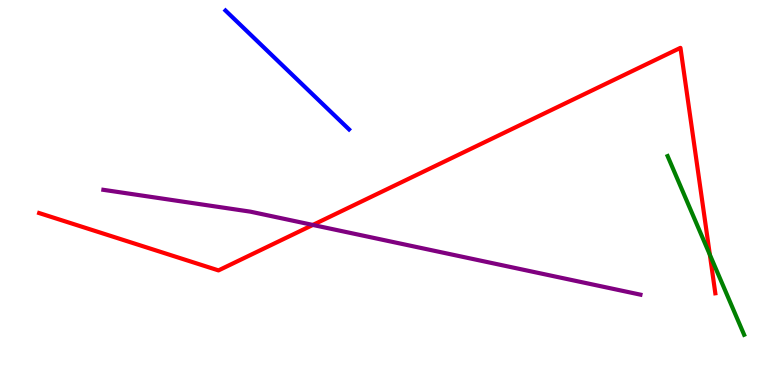[{'lines': ['blue', 'red'], 'intersections': []}, {'lines': ['green', 'red'], 'intersections': [{'x': 9.16, 'y': 3.38}]}, {'lines': ['purple', 'red'], 'intersections': [{'x': 4.04, 'y': 4.16}]}, {'lines': ['blue', 'green'], 'intersections': []}, {'lines': ['blue', 'purple'], 'intersections': []}, {'lines': ['green', 'purple'], 'intersections': []}]